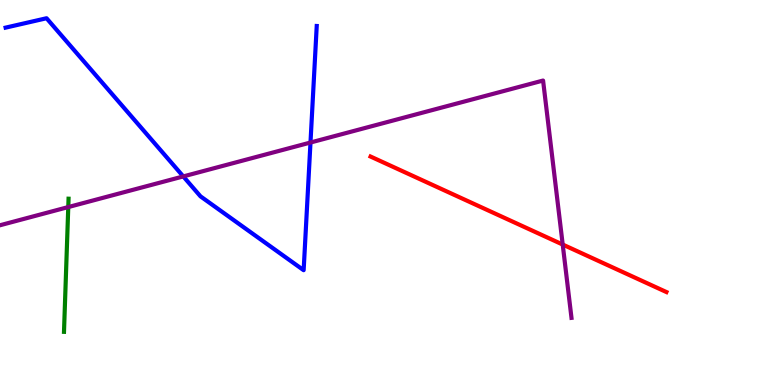[{'lines': ['blue', 'red'], 'intersections': []}, {'lines': ['green', 'red'], 'intersections': []}, {'lines': ['purple', 'red'], 'intersections': [{'x': 7.26, 'y': 3.65}]}, {'lines': ['blue', 'green'], 'intersections': []}, {'lines': ['blue', 'purple'], 'intersections': [{'x': 2.36, 'y': 5.42}, {'x': 4.01, 'y': 6.3}]}, {'lines': ['green', 'purple'], 'intersections': [{'x': 0.881, 'y': 4.62}]}]